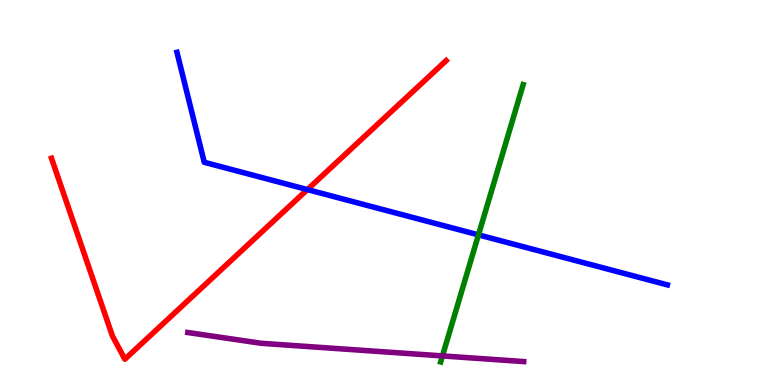[{'lines': ['blue', 'red'], 'intersections': [{'x': 3.97, 'y': 5.08}]}, {'lines': ['green', 'red'], 'intersections': []}, {'lines': ['purple', 'red'], 'intersections': []}, {'lines': ['blue', 'green'], 'intersections': [{'x': 6.17, 'y': 3.9}]}, {'lines': ['blue', 'purple'], 'intersections': []}, {'lines': ['green', 'purple'], 'intersections': [{'x': 5.71, 'y': 0.755}]}]